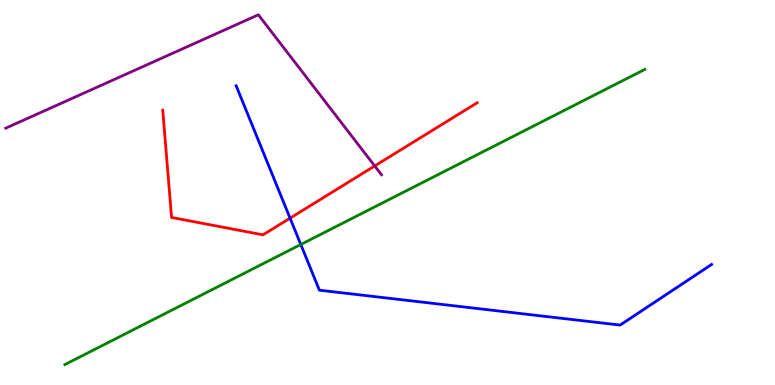[{'lines': ['blue', 'red'], 'intersections': [{'x': 3.74, 'y': 4.33}]}, {'lines': ['green', 'red'], 'intersections': []}, {'lines': ['purple', 'red'], 'intersections': [{'x': 4.83, 'y': 5.69}]}, {'lines': ['blue', 'green'], 'intersections': [{'x': 3.88, 'y': 3.65}]}, {'lines': ['blue', 'purple'], 'intersections': []}, {'lines': ['green', 'purple'], 'intersections': []}]